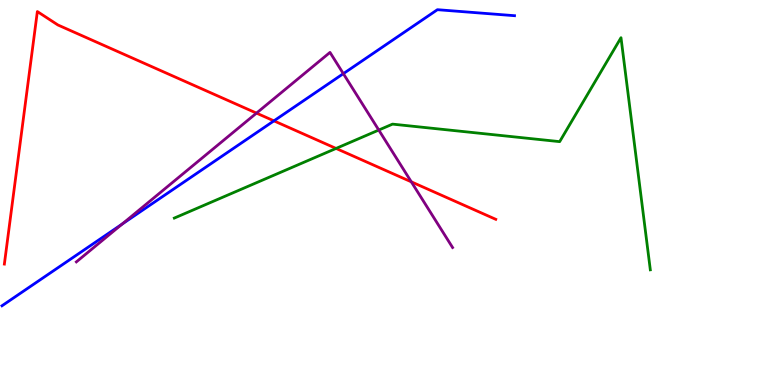[{'lines': ['blue', 'red'], 'intersections': [{'x': 3.53, 'y': 6.86}]}, {'lines': ['green', 'red'], 'intersections': [{'x': 4.34, 'y': 6.14}]}, {'lines': ['purple', 'red'], 'intersections': [{'x': 3.31, 'y': 7.06}, {'x': 5.31, 'y': 5.28}]}, {'lines': ['blue', 'green'], 'intersections': []}, {'lines': ['blue', 'purple'], 'intersections': [{'x': 1.58, 'y': 4.18}, {'x': 4.43, 'y': 8.09}]}, {'lines': ['green', 'purple'], 'intersections': [{'x': 4.89, 'y': 6.62}]}]